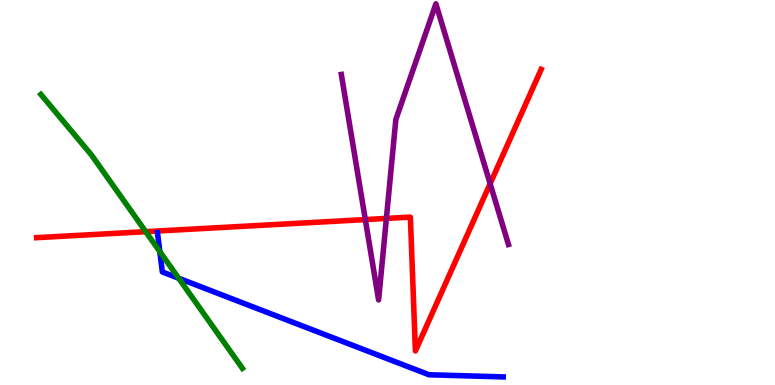[{'lines': ['blue', 'red'], 'intersections': []}, {'lines': ['green', 'red'], 'intersections': [{'x': 1.88, 'y': 3.98}]}, {'lines': ['purple', 'red'], 'intersections': [{'x': 4.71, 'y': 4.3}, {'x': 4.99, 'y': 4.33}, {'x': 6.32, 'y': 5.23}]}, {'lines': ['blue', 'green'], 'intersections': [{'x': 2.06, 'y': 3.47}, {'x': 2.31, 'y': 2.77}]}, {'lines': ['blue', 'purple'], 'intersections': []}, {'lines': ['green', 'purple'], 'intersections': []}]